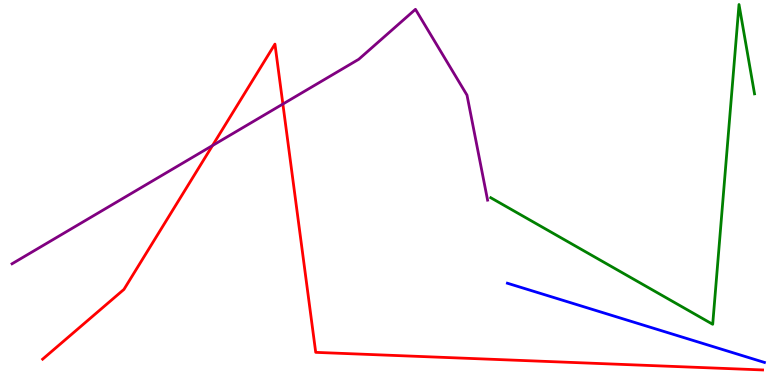[{'lines': ['blue', 'red'], 'intersections': []}, {'lines': ['green', 'red'], 'intersections': []}, {'lines': ['purple', 'red'], 'intersections': [{'x': 2.74, 'y': 6.22}, {'x': 3.65, 'y': 7.3}]}, {'lines': ['blue', 'green'], 'intersections': []}, {'lines': ['blue', 'purple'], 'intersections': []}, {'lines': ['green', 'purple'], 'intersections': []}]